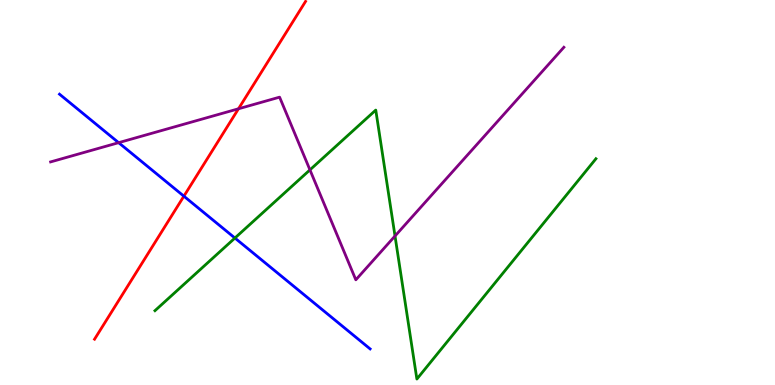[{'lines': ['blue', 'red'], 'intersections': [{'x': 2.37, 'y': 4.9}]}, {'lines': ['green', 'red'], 'intersections': []}, {'lines': ['purple', 'red'], 'intersections': [{'x': 3.08, 'y': 7.17}]}, {'lines': ['blue', 'green'], 'intersections': [{'x': 3.03, 'y': 3.82}]}, {'lines': ['blue', 'purple'], 'intersections': [{'x': 1.53, 'y': 6.29}]}, {'lines': ['green', 'purple'], 'intersections': [{'x': 4.0, 'y': 5.59}, {'x': 5.1, 'y': 3.87}]}]